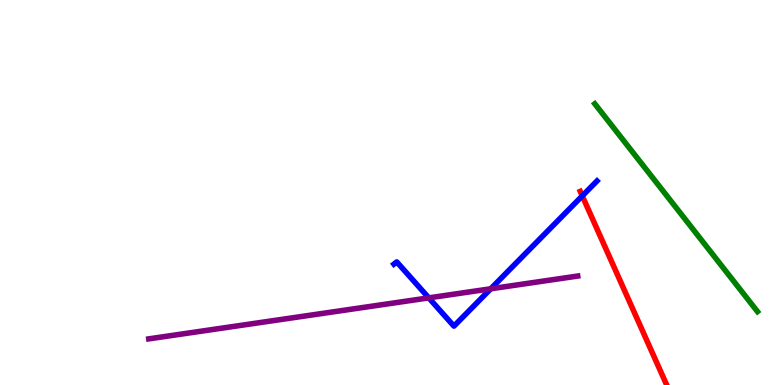[{'lines': ['blue', 'red'], 'intersections': [{'x': 7.51, 'y': 4.91}]}, {'lines': ['green', 'red'], 'intersections': []}, {'lines': ['purple', 'red'], 'intersections': []}, {'lines': ['blue', 'green'], 'intersections': []}, {'lines': ['blue', 'purple'], 'intersections': [{'x': 5.53, 'y': 2.26}, {'x': 6.33, 'y': 2.5}]}, {'lines': ['green', 'purple'], 'intersections': []}]